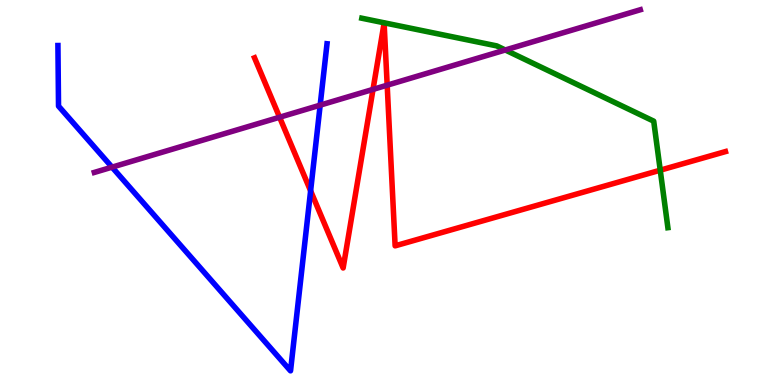[{'lines': ['blue', 'red'], 'intersections': [{'x': 4.01, 'y': 5.04}]}, {'lines': ['green', 'red'], 'intersections': [{'x': 8.52, 'y': 5.58}]}, {'lines': ['purple', 'red'], 'intersections': [{'x': 3.61, 'y': 6.95}, {'x': 4.81, 'y': 7.68}, {'x': 5.0, 'y': 7.79}]}, {'lines': ['blue', 'green'], 'intersections': []}, {'lines': ['blue', 'purple'], 'intersections': [{'x': 1.45, 'y': 5.66}, {'x': 4.13, 'y': 7.27}]}, {'lines': ['green', 'purple'], 'intersections': [{'x': 6.52, 'y': 8.7}]}]